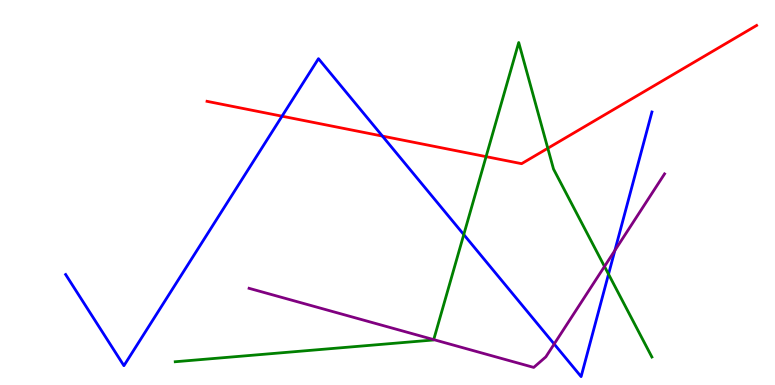[{'lines': ['blue', 'red'], 'intersections': [{'x': 3.64, 'y': 6.98}, {'x': 4.93, 'y': 6.47}]}, {'lines': ['green', 'red'], 'intersections': [{'x': 6.27, 'y': 5.93}, {'x': 7.07, 'y': 6.15}]}, {'lines': ['purple', 'red'], 'intersections': []}, {'lines': ['blue', 'green'], 'intersections': [{'x': 5.98, 'y': 3.91}, {'x': 7.85, 'y': 2.88}]}, {'lines': ['blue', 'purple'], 'intersections': [{'x': 7.15, 'y': 1.06}, {'x': 7.93, 'y': 3.49}]}, {'lines': ['green', 'purple'], 'intersections': [{'x': 5.6, 'y': 1.18}, {'x': 7.8, 'y': 3.08}]}]